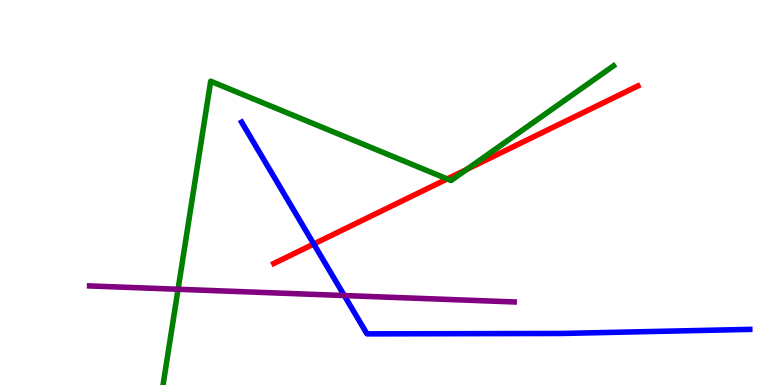[{'lines': ['blue', 'red'], 'intersections': [{'x': 4.05, 'y': 3.66}]}, {'lines': ['green', 'red'], 'intersections': [{'x': 5.77, 'y': 5.35}, {'x': 6.02, 'y': 5.6}]}, {'lines': ['purple', 'red'], 'intersections': []}, {'lines': ['blue', 'green'], 'intersections': []}, {'lines': ['blue', 'purple'], 'intersections': [{'x': 4.44, 'y': 2.32}]}, {'lines': ['green', 'purple'], 'intersections': [{'x': 2.3, 'y': 2.49}]}]